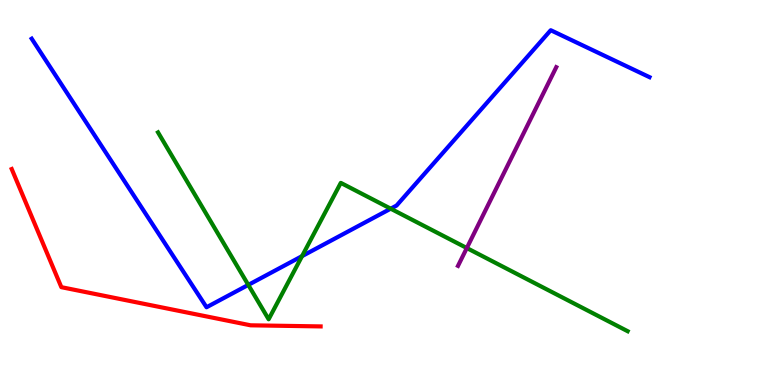[{'lines': ['blue', 'red'], 'intersections': []}, {'lines': ['green', 'red'], 'intersections': []}, {'lines': ['purple', 'red'], 'intersections': []}, {'lines': ['blue', 'green'], 'intersections': [{'x': 3.2, 'y': 2.6}, {'x': 3.9, 'y': 3.35}, {'x': 5.04, 'y': 4.58}]}, {'lines': ['blue', 'purple'], 'intersections': []}, {'lines': ['green', 'purple'], 'intersections': [{'x': 6.02, 'y': 3.56}]}]